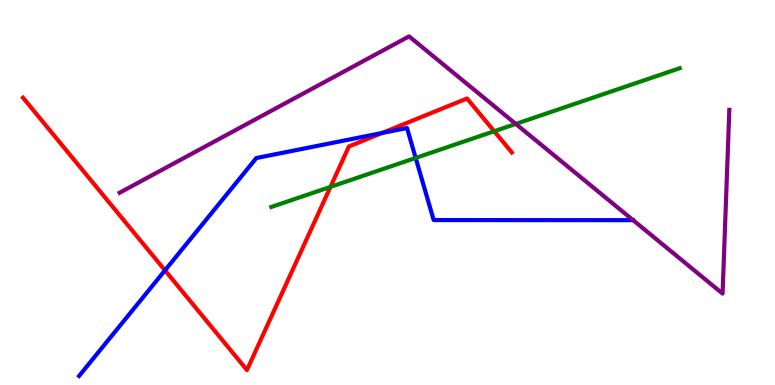[{'lines': ['blue', 'red'], 'intersections': [{'x': 2.13, 'y': 2.98}, {'x': 4.93, 'y': 6.55}]}, {'lines': ['green', 'red'], 'intersections': [{'x': 4.26, 'y': 5.15}, {'x': 6.38, 'y': 6.59}]}, {'lines': ['purple', 'red'], 'intersections': []}, {'lines': ['blue', 'green'], 'intersections': [{'x': 5.36, 'y': 5.9}]}, {'lines': ['blue', 'purple'], 'intersections': [{'x': 8.17, 'y': 4.28}]}, {'lines': ['green', 'purple'], 'intersections': [{'x': 6.66, 'y': 6.78}]}]